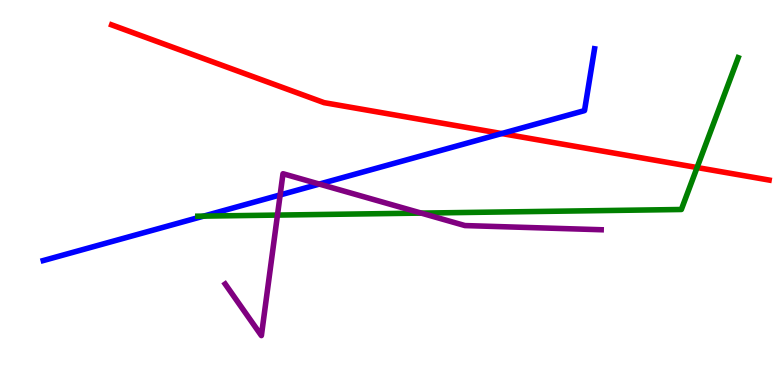[{'lines': ['blue', 'red'], 'intersections': [{'x': 6.47, 'y': 6.53}]}, {'lines': ['green', 'red'], 'intersections': [{'x': 8.99, 'y': 5.65}]}, {'lines': ['purple', 'red'], 'intersections': []}, {'lines': ['blue', 'green'], 'intersections': [{'x': 2.63, 'y': 4.39}]}, {'lines': ['blue', 'purple'], 'intersections': [{'x': 3.61, 'y': 4.94}, {'x': 4.12, 'y': 5.22}]}, {'lines': ['green', 'purple'], 'intersections': [{'x': 3.58, 'y': 4.41}, {'x': 5.43, 'y': 4.47}]}]